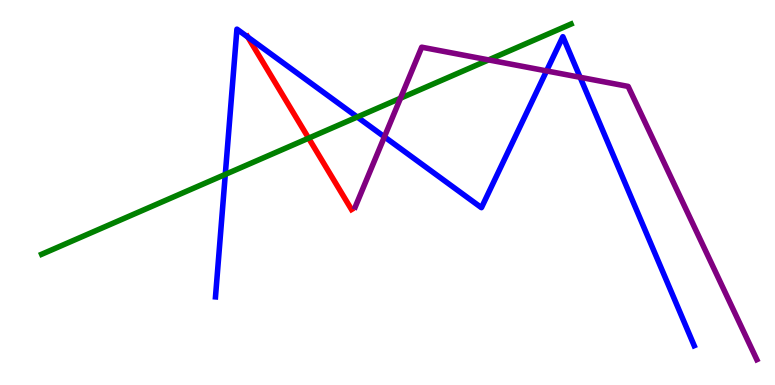[{'lines': ['blue', 'red'], 'intersections': [{'x': 3.2, 'y': 9.04}]}, {'lines': ['green', 'red'], 'intersections': [{'x': 3.98, 'y': 6.41}]}, {'lines': ['purple', 'red'], 'intersections': []}, {'lines': ['blue', 'green'], 'intersections': [{'x': 2.91, 'y': 5.47}, {'x': 4.61, 'y': 6.96}]}, {'lines': ['blue', 'purple'], 'intersections': [{'x': 4.96, 'y': 6.45}, {'x': 7.05, 'y': 8.16}, {'x': 7.49, 'y': 7.99}]}, {'lines': ['green', 'purple'], 'intersections': [{'x': 5.17, 'y': 7.45}, {'x': 6.3, 'y': 8.44}]}]